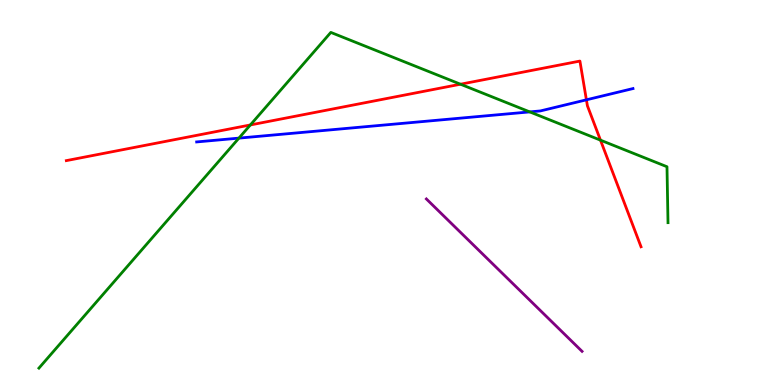[{'lines': ['blue', 'red'], 'intersections': [{'x': 7.57, 'y': 7.41}]}, {'lines': ['green', 'red'], 'intersections': [{'x': 3.23, 'y': 6.75}, {'x': 5.94, 'y': 7.81}, {'x': 7.75, 'y': 6.36}]}, {'lines': ['purple', 'red'], 'intersections': []}, {'lines': ['blue', 'green'], 'intersections': [{'x': 3.08, 'y': 6.41}, {'x': 6.84, 'y': 7.09}]}, {'lines': ['blue', 'purple'], 'intersections': []}, {'lines': ['green', 'purple'], 'intersections': []}]